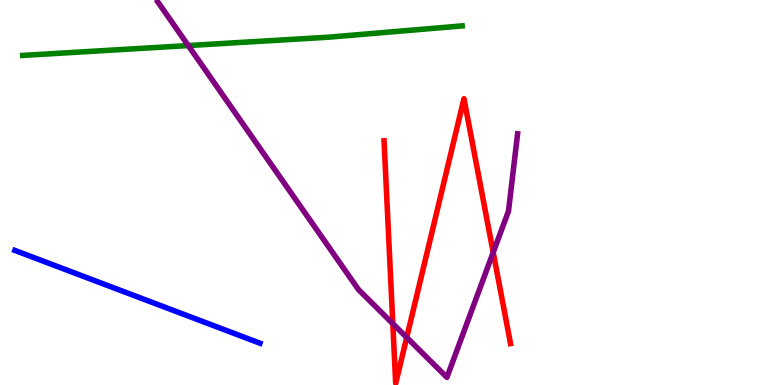[{'lines': ['blue', 'red'], 'intersections': []}, {'lines': ['green', 'red'], 'intersections': []}, {'lines': ['purple', 'red'], 'intersections': [{'x': 5.07, 'y': 1.59}, {'x': 5.25, 'y': 1.23}, {'x': 6.36, 'y': 3.44}]}, {'lines': ['blue', 'green'], 'intersections': []}, {'lines': ['blue', 'purple'], 'intersections': []}, {'lines': ['green', 'purple'], 'intersections': [{'x': 2.43, 'y': 8.82}]}]